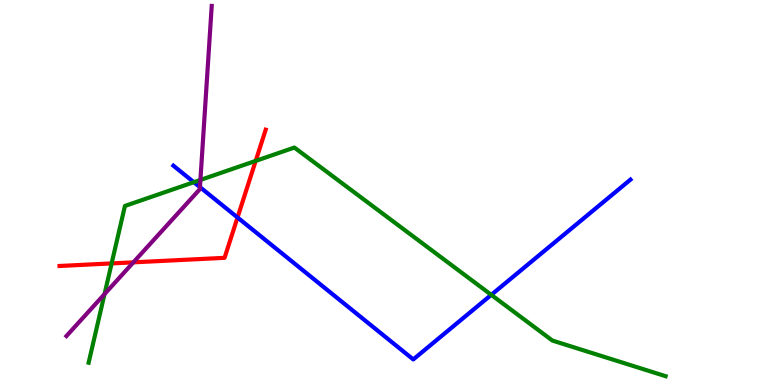[{'lines': ['blue', 'red'], 'intersections': [{'x': 3.06, 'y': 4.35}]}, {'lines': ['green', 'red'], 'intersections': [{'x': 1.44, 'y': 3.16}, {'x': 3.3, 'y': 5.82}]}, {'lines': ['purple', 'red'], 'intersections': [{'x': 1.72, 'y': 3.19}]}, {'lines': ['blue', 'green'], 'intersections': [{'x': 2.5, 'y': 5.27}, {'x': 6.34, 'y': 2.34}]}, {'lines': ['blue', 'purple'], 'intersections': [{'x': 2.58, 'y': 5.14}]}, {'lines': ['green', 'purple'], 'intersections': [{'x': 1.35, 'y': 2.36}, {'x': 2.59, 'y': 5.33}]}]